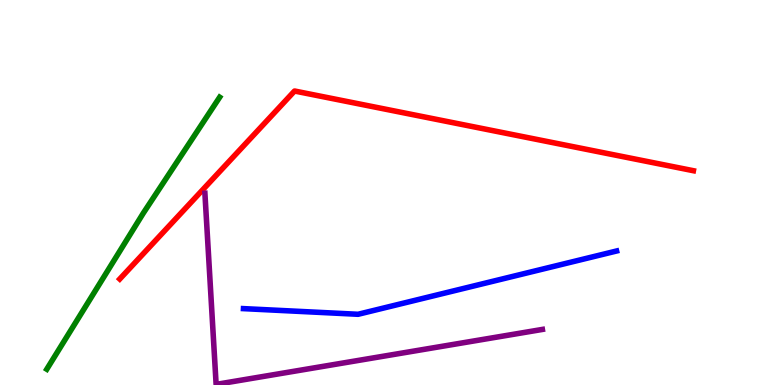[{'lines': ['blue', 'red'], 'intersections': []}, {'lines': ['green', 'red'], 'intersections': []}, {'lines': ['purple', 'red'], 'intersections': []}, {'lines': ['blue', 'green'], 'intersections': []}, {'lines': ['blue', 'purple'], 'intersections': []}, {'lines': ['green', 'purple'], 'intersections': []}]